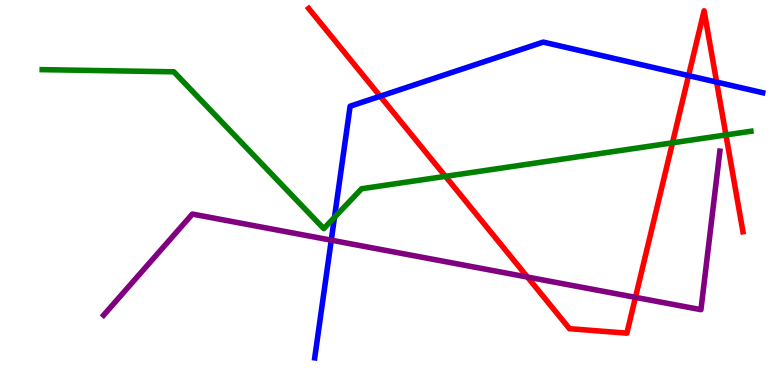[{'lines': ['blue', 'red'], 'intersections': [{'x': 4.91, 'y': 7.5}, {'x': 8.88, 'y': 8.04}, {'x': 9.25, 'y': 7.87}]}, {'lines': ['green', 'red'], 'intersections': [{'x': 5.75, 'y': 5.42}, {'x': 8.68, 'y': 6.29}, {'x': 9.37, 'y': 6.5}]}, {'lines': ['purple', 'red'], 'intersections': [{'x': 6.81, 'y': 2.8}, {'x': 8.2, 'y': 2.28}]}, {'lines': ['blue', 'green'], 'intersections': [{'x': 4.32, 'y': 4.35}]}, {'lines': ['blue', 'purple'], 'intersections': [{'x': 4.27, 'y': 3.76}]}, {'lines': ['green', 'purple'], 'intersections': []}]